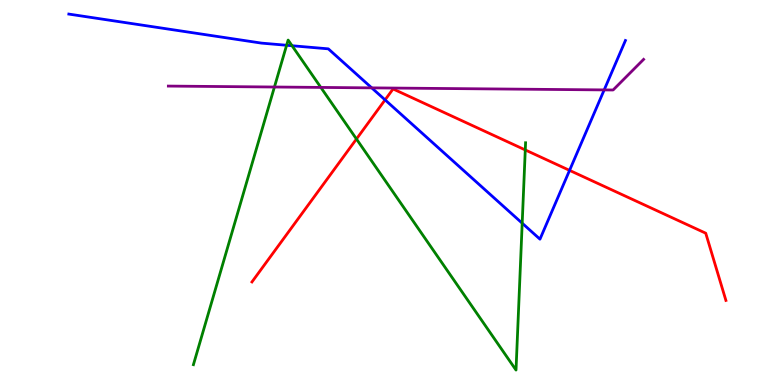[{'lines': ['blue', 'red'], 'intersections': [{'x': 4.97, 'y': 7.41}, {'x': 7.35, 'y': 5.57}]}, {'lines': ['green', 'red'], 'intersections': [{'x': 4.6, 'y': 6.39}, {'x': 6.78, 'y': 6.11}]}, {'lines': ['purple', 'red'], 'intersections': []}, {'lines': ['blue', 'green'], 'intersections': [{'x': 3.7, 'y': 8.82}, {'x': 3.77, 'y': 8.81}, {'x': 6.74, 'y': 4.2}]}, {'lines': ['blue', 'purple'], 'intersections': [{'x': 4.8, 'y': 7.72}, {'x': 7.8, 'y': 7.66}]}, {'lines': ['green', 'purple'], 'intersections': [{'x': 3.54, 'y': 7.74}, {'x': 4.14, 'y': 7.73}]}]